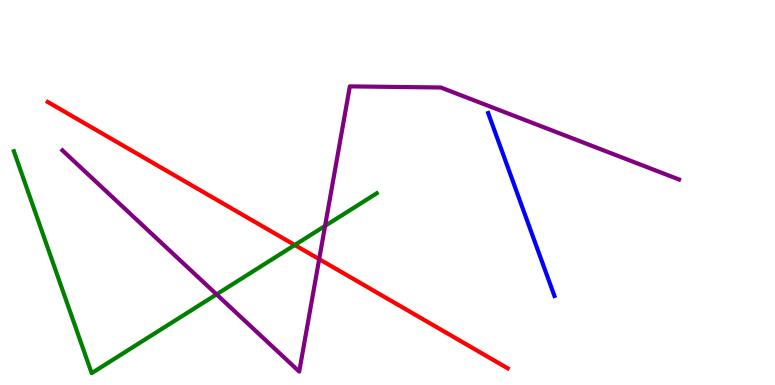[{'lines': ['blue', 'red'], 'intersections': []}, {'lines': ['green', 'red'], 'intersections': [{'x': 3.8, 'y': 3.64}]}, {'lines': ['purple', 'red'], 'intersections': [{'x': 4.12, 'y': 3.27}]}, {'lines': ['blue', 'green'], 'intersections': []}, {'lines': ['blue', 'purple'], 'intersections': []}, {'lines': ['green', 'purple'], 'intersections': [{'x': 2.79, 'y': 2.35}, {'x': 4.19, 'y': 4.13}]}]